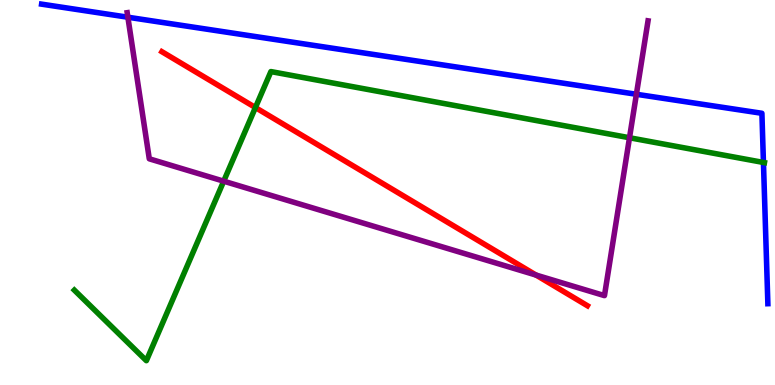[{'lines': ['blue', 'red'], 'intersections': []}, {'lines': ['green', 'red'], 'intersections': [{'x': 3.3, 'y': 7.21}]}, {'lines': ['purple', 'red'], 'intersections': [{'x': 6.92, 'y': 2.86}]}, {'lines': ['blue', 'green'], 'intersections': [{'x': 9.85, 'y': 5.78}]}, {'lines': ['blue', 'purple'], 'intersections': [{'x': 1.65, 'y': 9.55}, {'x': 8.21, 'y': 7.55}]}, {'lines': ['green', 'purple'], 'intersections': [{'x': 2.89, 'y': 5.29}, {'x': 8.12, 'y': 6.42}]}]